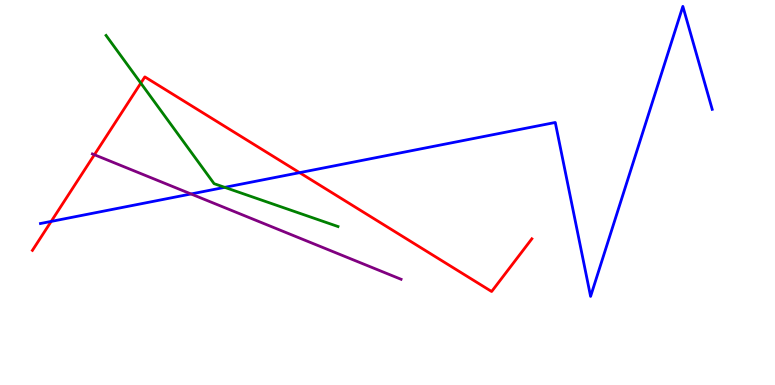[{'lines': ['blue', 'red'], 'intersections': [{'x': 0.66, 'y': 4.25}, {'x': 3.87, 'y': 5.52}]}, {'lines': ['green', 'red'], 'intersections': [{'x': 1.82, 'y': 7.84}]}, {'lines': ['purple', 'red'], 'intersections': [{'x': 1.22, 'y': 5.98}]}, {'lines': ['blue', 'green'], 'intersections': [{'x': 2.9, 'y': 5.13}]}, {'lines': ['blue', 'purple'], 'intersections': [{'x': 2.46, 'y': 4.96}]}, {'lines': ['green', 'purple'], 'intersections': []}]